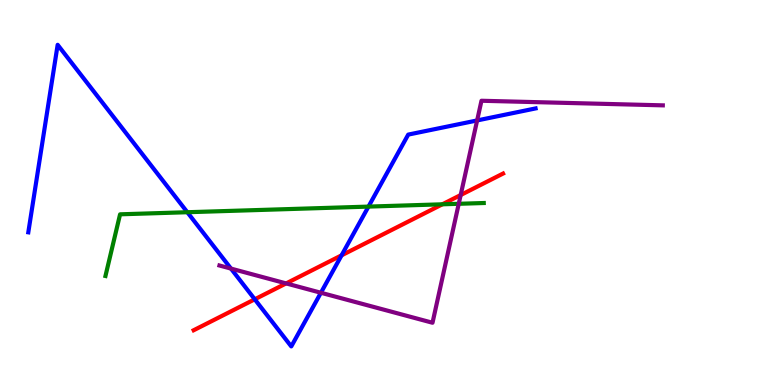[{'lines': ['blue', 'red'], 'intersections': [{'x': 3.29, 'y': 2.23}, {'x': 4.41, 'y': 3.37}]}, {'lines': ['green', 'red'], 'intersections': [{'x': 5.71, 'y': 4.69}]}, {'lines': ['purple', 'red'], 'intersections': [{'x': 3.69, 'y': 2.64}, {'x': 5.94, 'y': 4.93}]}, {'lines': ['blue', 'green'], 'intersections': [{'x': 2.42, 'y': 4.49}, {'x': 4.75, 'y': 4.63}]}, {'lines': ['blue', 'purple'], 'intersections': [{'x': 2.98, 'y': 3.02}, {'x': 4.14, 'y': 2.4}, {'x': 6.16, 'y': 6.87}]}, {'lines': ['green', 'purple'], 'intersections': [{'x': 5.92, 'y': 4.71}]}]